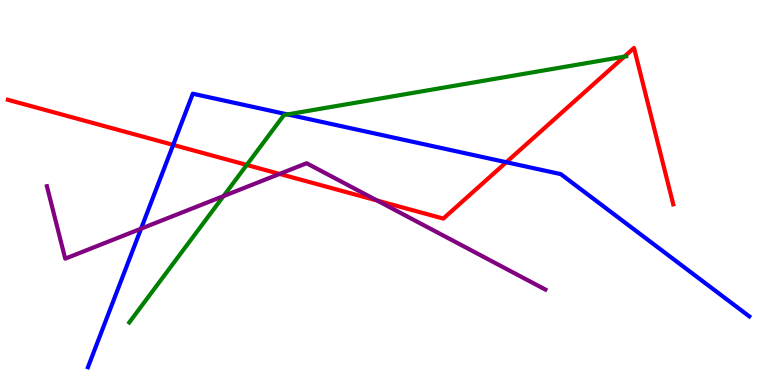[{'lines': ['blue', 'red'], 'intersections': [{'x': 2.23, 'y': 6.24}, {'x': 6.53, 'y': 5.79}]}, {'lines': ['green', 'red'], 'intersections': [{'x': 3.18, 'y': 5.72}, {'x': 8.06, 'y': 8.53}]}, {'lines': ['purple', 'red'], 'intersections': [{'x': 3.61, 'y': 5.48}, {'x': 4.86, 'y': 4.79}]}, {'lines': ['blue', 'green'], 'intersections': [{'x': 3.71, 'y': 7.03}]}, {'lines': ['blue', 'purple'], 'intersections': [{'x': 1.82, 'y': 4.06}]}, {'lines': ['green', 'purple'], 'intersections': [{'x': 2.88, 'y': 4.91}]}]